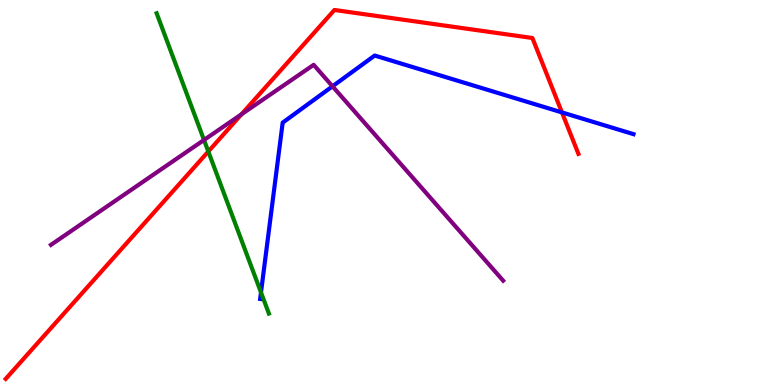[{'lines': ['blue', 'red'], 'intersections': [{'x': 7.25, 'y': 7.08}]}, {'lines': ['green', 'red'], 'intersections': [{'x': 2.69, 'y': 6.06}]}, {'lines': ['purple', 'red'], 'intersections': [{'x': 3.12, 'y': 7.03}]}, {'lines': ['blue', 'green'], 'intersections': [{'x': 3.37, 'y': 2.4}]}, {'lines': ['blue', 'purple'], 'intersections': [{'x': 4.29, 'y': 7.76}]}, {'lines': ['green', 'purple'], 'intersections': [{'x': 2.63, 'y': 6.36}]}]